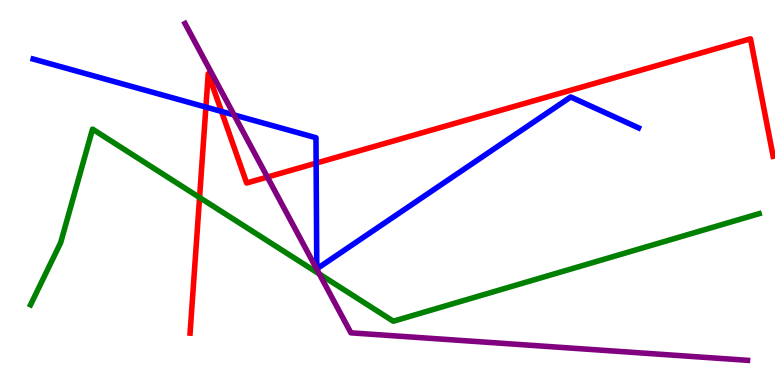[{'lines': ['blue', 'red'], 'intersections': [{'x': 2.66, 'y': 7.22}, {'x': 2.86, 'y': 7.11}, {'x': 4.08, 'y': 5.76}]}, {'lines': ['green', 'red'], 'intersections': [{'x': 2.58, 'y': 4.87}]}, {'lines': ['purple', 'red'], 'intersections': [{'x': 3.45, 'y': 5.4}]}, {'lines': ['blue', 'green'], 'intersections': []}, {'lines': ['blue', 'purple'], 'intersections': [{'x': 3.02, 'y': 7.01}]}, {'lines': ['green', 'purple'], 'intersections': [{'x': 4.12, 'y': 2.88}]}]